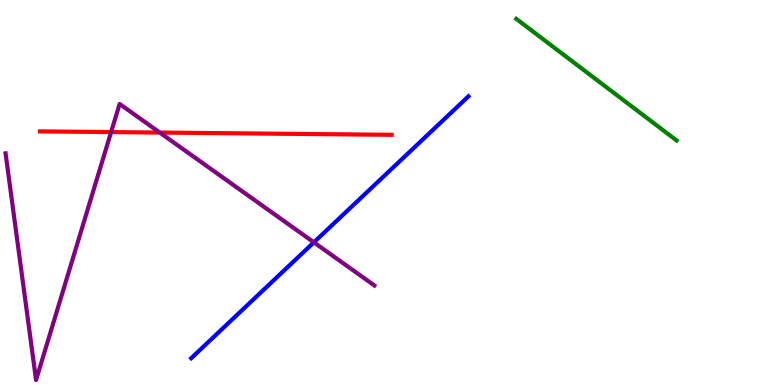[{'lines': ['blue', 'red'], 'intersections': []}, {'lines': ['green', 'red'], 'intersections': []}, {'lines': ['purple', 'red'], 'intersections': [{'x': 1.43, 'y': 6.57}, {'x': 2.06, 'y': 6.56}]}, {'lines': ['blue', 'green'], 'intersections': []}, {'lines': ['blue', 'purple'], 'intersections': [{'x': 4.05, 'y': 3.71}]}, {'lines': ['green', 'purple'], 'intersections': []}]